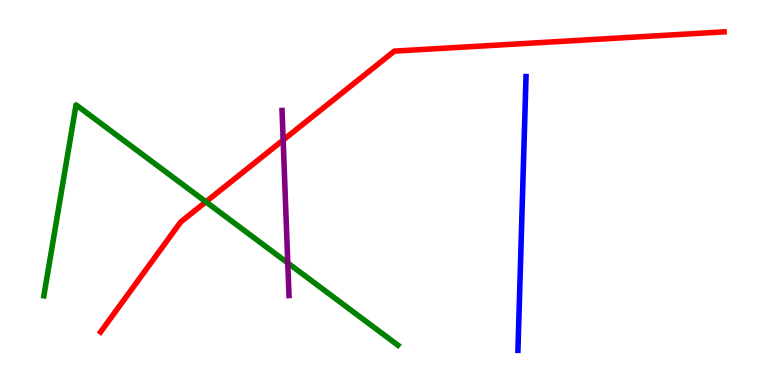[{'lines': ['blue', 'red'], 'intersections': []}, {'lines': ['green', 'red'], 'intersections': [{'x': 2.66, 'y': 4.76}]}, {'lines': ['purple', 'red'], 'intersections': [{'x': 3.65, 'y': 6.36}]}, {'lines': ['blue', 'green'], 'intersections': []}, {'lines': ['blue', 'purple'], 'intersections': []}, {'lines': ['green', 'purple'], 'intersections': [{'x': 3.71, 'y': 3.17}]}]